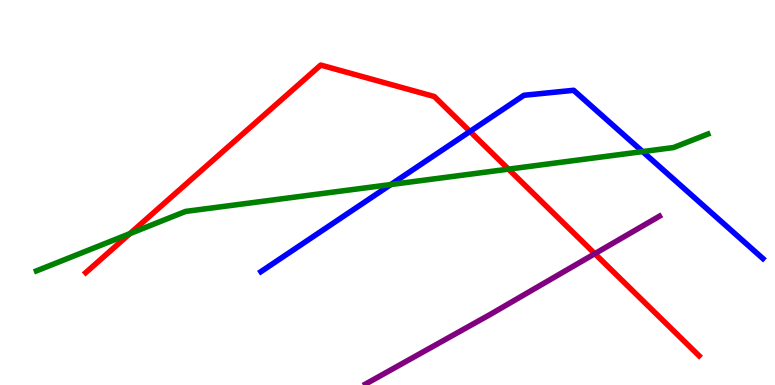[{'lines': ['blue', 'red'], 'intersections': [{'x': 6.06, 'y': 6.59}]}, {'lines': ['green', 'red'], 'intersections': [{'x': 1.68, 'y': 3.93}, {'x': 6.56, 'y': 5.61}]}, {'lines': ['purple', 'red'], 'intersections': [{'x': 7.68, 'y': 3.41}]}, {'lines': ['blue', 'green'], 'intersections': [{'x': 5.04, 'y': 5.21}, {'x': 8.29, 'y': 6.06}]}, {'lines': ['blue', 'purple'], 'intersections': []}, {'lines': ['green', 'purple'], 'intersections': []}]